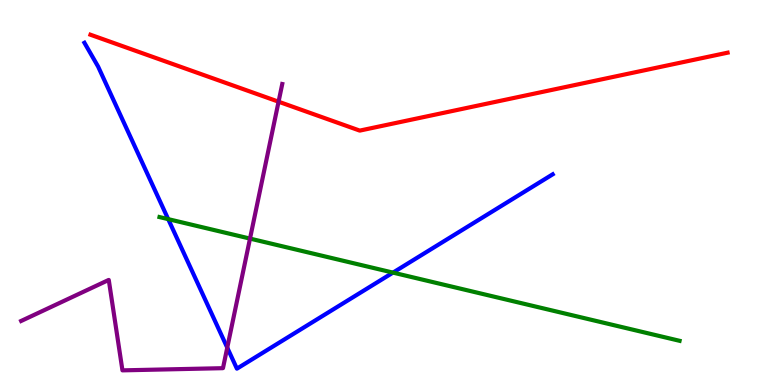[{'lines': ['blue', 'red'], 'intersections': []}, {'lines': ['green', 'red'], 'intersections': []}, {'lines': ['purple', 'red'], 'intersections': [{'x': 3.59, 'y': 7.36}]}, {'lines': ['blue', 'green'], 'intersections': [{'x': 2.17, 'y': 4.31}, {'x': 5.07, 'y': 2.92}]}, {'lines': ['blue', 'purple'], 'intersections': [{'x': 2.93, 'y': 0.97}]}, {'lines': ['green', 'purple'], 'intersections': [{'x': 3.23, 'y': 3.8}]}]